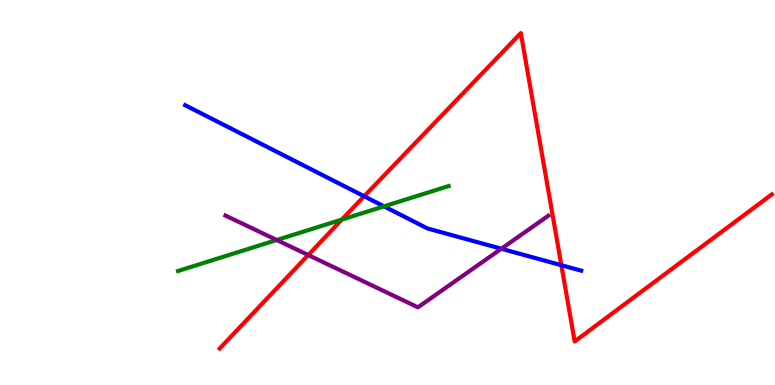[{'lines': ['blue', 'red'], 'intersections': [{'x': 4.7, 'y': 4.9}, {'x': 7.24, 'y': 3.11}]}, {'lines': ['green', 'red'], 'intersections': [{'x': 4.41, 'y': 4.3}]}, {'lines': ['purple', 'red'], 'intersections': [{'x': 3.98, 'y': 3.38}]}, {'lines': ['blue', 'green'], 'intersections': [{'x': 4.95, 'y': 4.64}]}, {'lines': ['blue', 'purple'], 'intersections': [{'x': 6.47, 'y': 3.54}]}, {'lines': ['green', 'purple'], 'intersections': [{'x': 3.57, 'y': 3.77}]}]